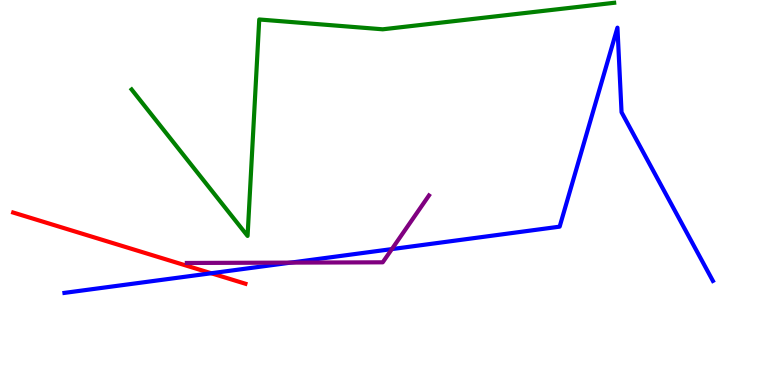[{'lines': ['blue', 'red'], 'intersections': [{'x': 2.73, 'y': 2.9}]}, {'lines': ['green', 'red'], 'intersections': []}, {'lines': ['purple', 'red'], 'intersections': []}, {'lines': ['blue', 'green'], 'intersections': []}, {'lines': ['blue', 'purple'], 'intersections': [{'x': 3.75, 'y': 3.18}, {'x': 5.06, 'y': 3.53}]}, {'lines': ['green', 'purple'], 'intersections': []}]